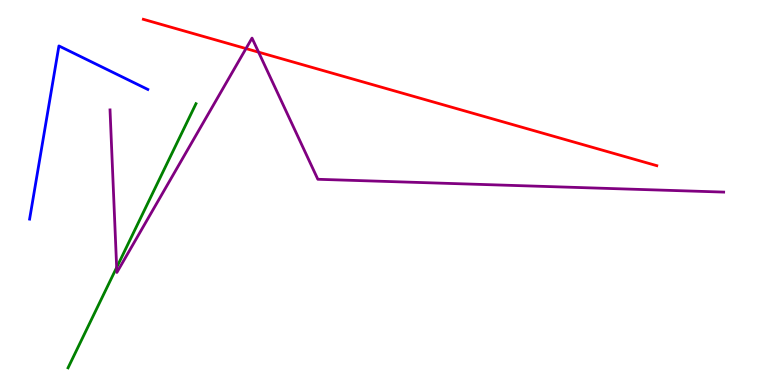[{'lines': ['blue', 'red'], 'intersections': []}, {'lines': ['green', 'red'], 'intersections': []}, {'lines': ['purple', 'red'], 'intersections': [{'x': 3.17, 'y': 8.74}, {'x': 3.34, 'y': 8.65}]}, {'lines': ['blue', 'green'], 'intersections': []}, {'lines': ['blue', 'purple'], 'intersections': []}, {'lines': ['green', 'purple'], 'intersections': [{'x': 1.51, 'y': 3.05}]}]